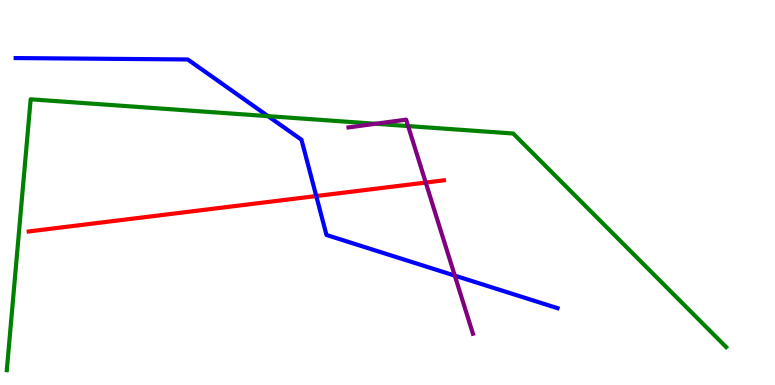[{'lines': ['blue', 'red'], 'intersections': [{'x': 4.08, 'y': 4.91}]}, {'lines': ['green', 'red'], 'intersections': []}, {'lines': ['purple', 'red'], 'intersections': [{'x': 5.49, 'y': 5.26}]}, {'lines': ['blue', 'green'], 'intersections': [{'x': 3.46, 'y': 6.98}]}, {'lines': ['blue', 'purple'], 'intersections': [{'x': 5.87, 'y': 2.84}]}, {'lines': ['green', 'purple'], 'intersections': [{'x': 4.85, 'y': 6.79}, {'x': 5.27, 'y': 6.73}]}]